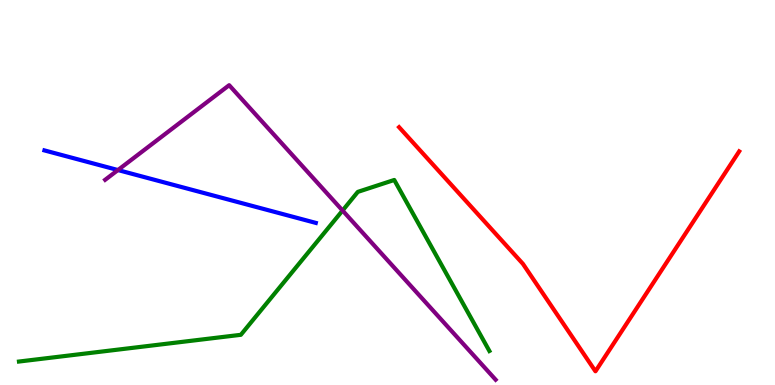[{'lines': ['blue', 'red'], 'intersections': []}, {'lines': ['green', 'red'], 'intersections': []}, {'lines': ['purple', 'red'], 'intersections': []}, {'lines': ['blue', 'green'], 'intersections': []}, {'lines': ['blue', 'purple'], 'intersections': [{'x': 1.52, 'y': 5.58}]}, {'lines': ['green', 'purple'], 'intersections': [{'x': 4.42, 'y': 4.53}]}]